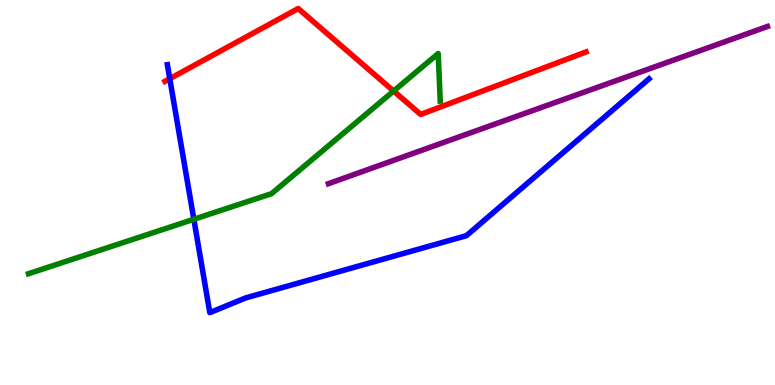[{'lines': ['blue', 'red'], 'intersections': [{'x': 2.19, 'y': 7.96}]}, {'lines': ['green', 'red'], 'intersections': [{'x': 5.08, 'y': 7.64}]}, {'lines': ['purple', 'red'], 'intersections': []}, {'lines': ['blue', 'green'], 'intersections': [{'x': 2.5, 'y': 4.3}]}, {'lines': ['blue', 'purple'], 'intersections': []}, {'lines': ['green', 'purple'], 'intersections': []}]